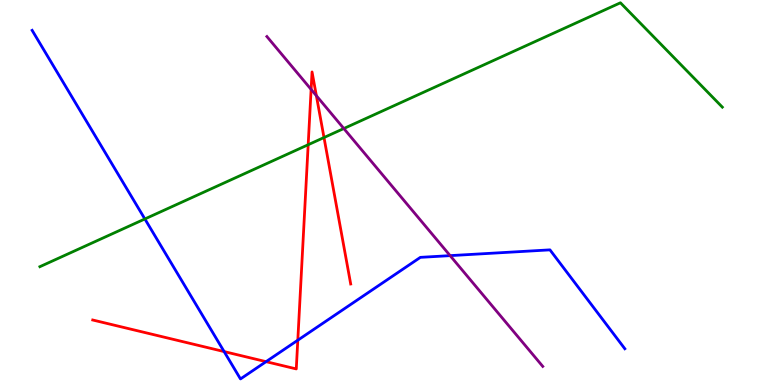[{'lines': ['blue', 'red'], 'intersections': [{'x': 2.89, 'y': 0.868}, {'x': 3.43, 'y': 0.606}, {'x': 3.84, 'y': 1.16}]}, {'lines': ['green', 'red'], 'intersections': [{'x': 3.98, 'y': 6.24}, {'x': 4.18, 'y': 6.43}]}, {'lines': ['purple', 'red'], 'intersections': [{'x': 4.01, 'y': 7.68}, {'x': 4.08, 'y': 7.51}]}, {'lines': ['blue', 'green'], 'intersections': [{'x': 1.87, 'y': 4.31}]}, {'lines': ['blue', 'purple'], 'intersections': [{'x': 5.81, 'y': 3.36}]}, {'lines': ['green', 'purple'], 'intersections': [{'x': 4.44, 'y': 6.66}]}]